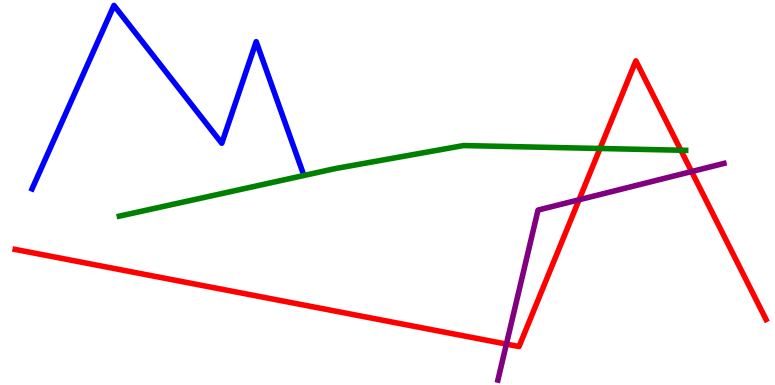[{'lines': ['blue', 'red'], 'intersections': []}, {'lines': ['green', 'red'], 'intersections': [{'x': 7.74, 'y': 6.14}, {'x': 8.79, 'y': 6.1}]}, {'lines': ['purple', 'red'], 'intersections': [{'x': 6.53, 'y': 1.06}, {'x': 7.47, 'y': 4.81}, {'x': 8.92, 'y': 5.54}]}, {'lines': ['blue', 'green'], 'intersections': []}, {'lines': ['blue', 'purple'], 'intersections': []}, {'lines': ['green', 'purple'], 'intersections': []}]